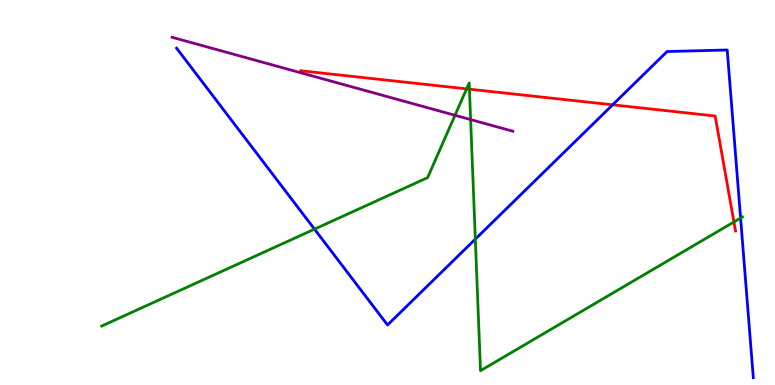[{'lines': ['blue', 'red'], 'intersections': [{'x': 7.9, 'y': 7.28}]}, {'lines': ['green', 'red'], 'intersections': [{'x': 6.02, 'y': 7.69}, {'x': 6.06, 'y': 7.68}, {'x': 9.47, 'y': 4.23}]}, {'lines': ['purple', 'red'], 'intersections': []}, {'lines': ['blue', 'green'], 'intersections': [{'x': 4.06, 'y': 4.05}, {'x': 6.13, 'y': 3.79}, {'x': 9.56, 'y': 4.34}]}, {'lines': ['blue', 'purple'], 'intersections': []}, {'lines': ['green', 'purple'], 'intersections': [{'x': 5.87, 'y': 7.01}, {'x': 6.07, 'y': 6.89}]}]